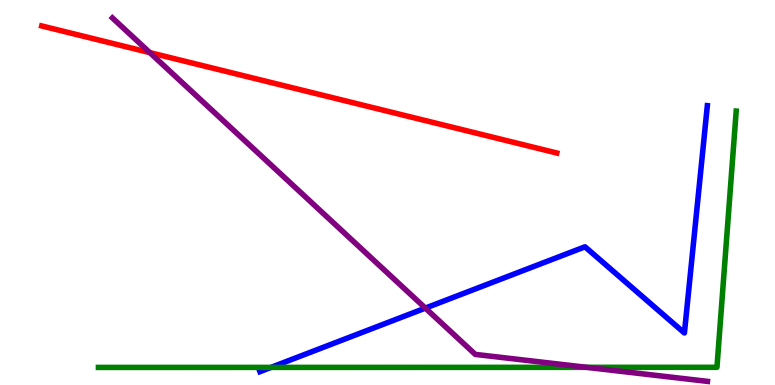[{'lines': ['blue', 'red'], 'intersections': []}, {'lines': ['green', 'red'], 'intersections': []}, {'lines': ['purple', 'red'], 'intersections': [{'x': 1.93, 'y': 8.63}]}, {'lines': ['blue', 'green'], 'intersections': [{'x': 3.5, 'y': 0.457}]}, {'lines': ['blue', 'purple'], 'intersections': [{'x': 5.49, 'y': 2.0}]}, {'lines': ['green', 'purple'], 'intersections': [{'x': 7.57, 'y': 0.459}]}]